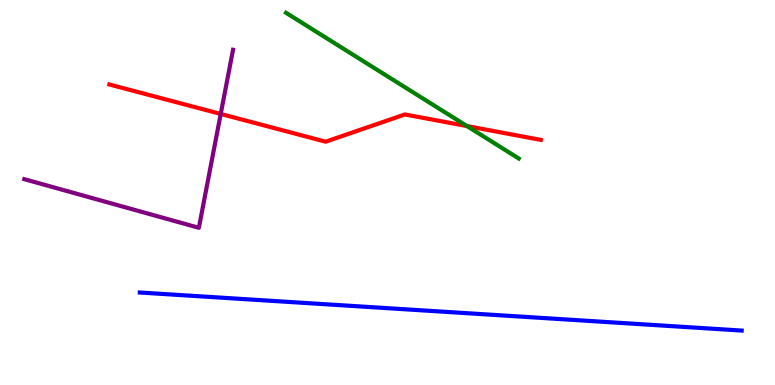[{'lines': ['blue', 'red'], 'intersections': []}, {'lines': ['green', 'red'], 'intersections': [{'x': 6.03, 'y': 6.73}]}, {'lines': ['purple', 'red'], 'intersections': [{'x': 2.85, 'y': 7.04}]}, {'lines': ['blue', 'green'], 'intersections': []}, {'lines': ['blue', 'purple'], 'intersections': []}, {'lines': ['green', 'purple'], 'intersections': []}]